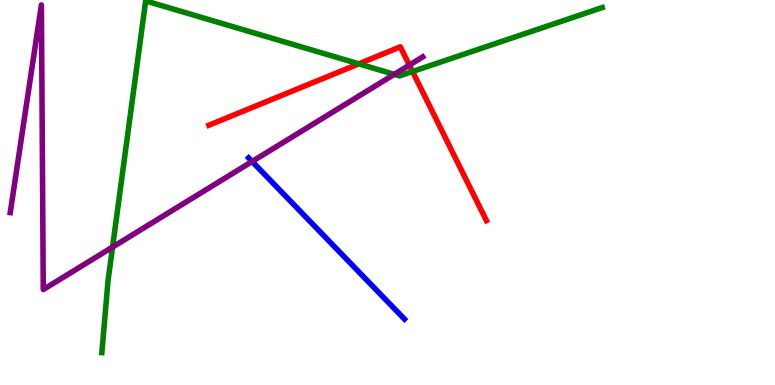[{'lines': ['blue', 'red'], 'intersections': []}, {'lines': ['green', 'red'], 'intersections': [{'x': 4.63, 'y': 8.34}, {'x': 5.32, 'y': 8.14}]}, {'lines': ['purple', 'red'], 'intersections': [{'x': 5.28, 'y': 8.31}]}, {'lines': ['blue', 'green'], 'intersections': []}, {'lines': ['blue', 'purple'], 'intersections': [{'x': 3.25, 'y': 5.81}]}, {'lines': ['green', 'purple'], 'intersections': [{'x': 1.45, 'y': 3.58}, {'x': 5.09, 'y': 8.07}]}]